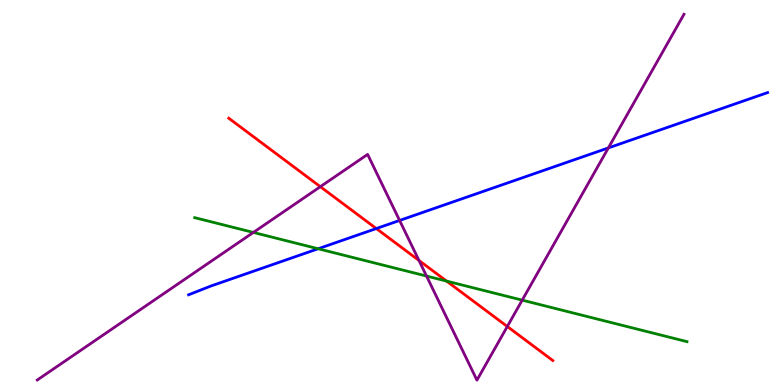[{'lines': ['blue', 'red'], 'intersections': [{'x': 4.86, 'y': 4.06}]}, {'lines': ['green', 'red'], 'intersections': [{'x': 5.76, 'y': 2.7}]}, {'lines': ['purple', 'red'], 'intersections': [{'x': 4.13, 'y': 5.15}, {'x': 5.41, 'y': 3.24}, {'x': 6.55, 'y': 1.52}]}, {'lines': ['blue', 'green'], 'intersections': [{'x': 4.11, 'y': 3.54}]}, {'lines': ['blue', 'purple'], 'intersections': [{'x': 5.16, 'y': 4.27}, {'x': 7.85, 'y': 6.16}]}, {'lines': ['green', 'purple'], 'intersections': [{'x': 3.27, 'y': 3.96}, {'x': 5.5, 'y': 2.83}, {'x': 6.74, 'y': 2.2}]}]